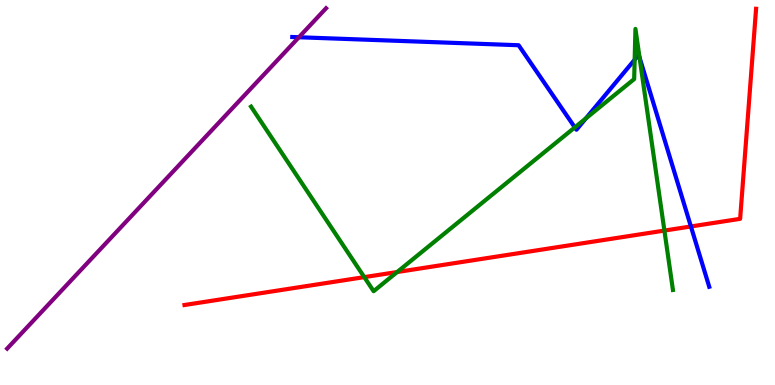[{'lines': ['blue', 'red'], 'intersections': [{'x': 8.91, 'y': 4.12}]}, {'lines': ['green', 'red'], 'intersections': [{'x': 4.7, 'y': 2.8}, {'x': 5.12, 'y': 2.93}, {'x': 8.57, 'y': 4.01}]}, {'lines': ['purple', 'red'], 'intersections': []}, {'lines': ['blue', 'green'], 'intersections': [{'x': 7.42, 'y': 6.69}, {'x': 7.56, 'y': 6.93}, {'x': 8.19, 'y': 8.45}, {'x': 8.25, 'y': 8.51}]}, {'lines': ['blue', 'purple'], 'intersections': [{'x': 3.86, 'y': 9.03}]}, {'lines': ['green', 'purple'], 'intersections': []}]